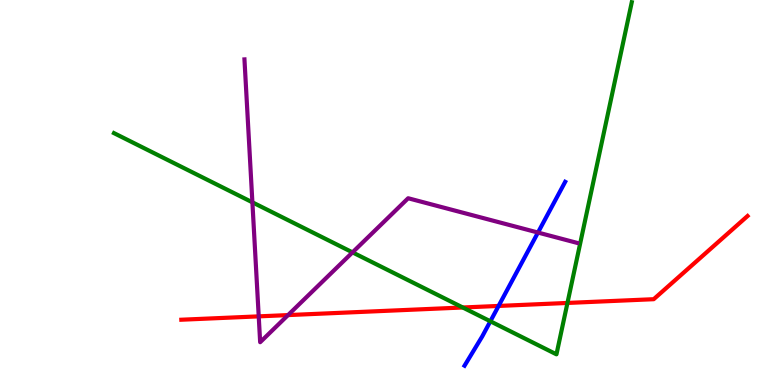[{'lines': ['blue', 'red'], 'intersections': [{'x': 6.43, 'y': 2.05}]}, {'lines': ['green', 'red'], 'intersections': [{'x': 5.97, 'y': 2.01}, {'x': 7.32, 'y': 2.13}]}, {'lines': ['purple', 'red'], 'intersections': [{'x': 3.34, 'y': 1.78}, {'x': 3.72, 'y': 1.82}]}, {'lines': ['blue', 'green'], 'intersections': [{'x': 6.33, 'y': 1.65}]}, {'lines': ['blue', 'purple'], 'intersections': [{'x': 6.94, 'y': 3.96}]}, {'lines': ['green', 'purple'], 'intersections': [{'x': 3.26, 'y': 4.75}, {'x': 4.55, 'y': 3.44}]}]